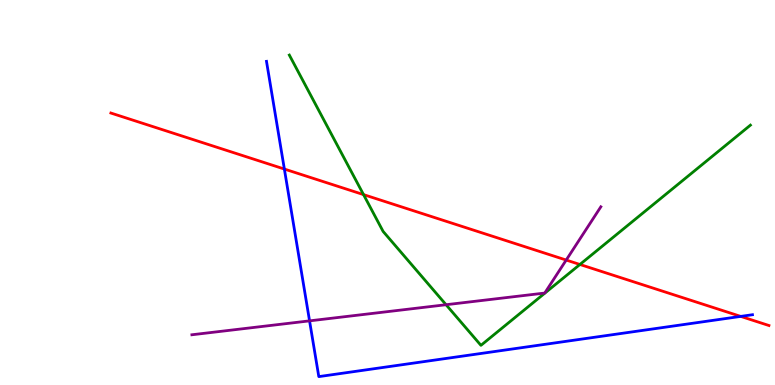[{'lines': ['blue', 'red'], 'intersections': [{'x': 3.67, 'y': 5.61}, {'x': 9.56, 'y': 1.78}]}, {'lines': ['green', 'red'], 'intersections': [{'x': 4.69, 'y': 4.95}, {'x': 7.48, 'y': 3.13}]}, {'lines': ['purple', 'red'], 'intersections': [{'x': 7.31, 'y': 3.25}]}, {'lines': ['blue', 'green'], 'intersections': []}, {'lines': ['blue', 'purple'], 'intersections': [{'x': 3.99, 'y': 1.67}]}, {'lines': ['green', 'purple'], 'intersections': [{'x': 5.76, 'y': 2.09}]}]